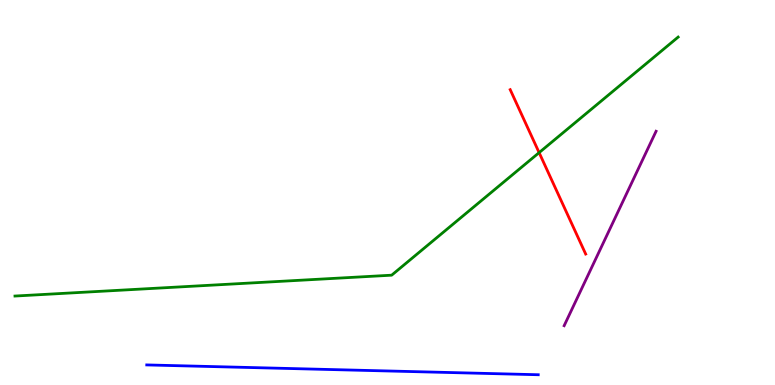[{'lines': ['blue', 'red'], 'intersections': []}, {'lines': ['green', 'red'], 'intersections': [{'x': 6.96, 'y': 6.04}]}, {'lines': ['purple', 'red'], 'intersections': []}, {'lines': ['blue', 'green'], 'intersections': []}, {'lines': ['blue', 'purple'], 'intersections': []}, {'lines': ['green', 'purple'], 'intersections': []}]